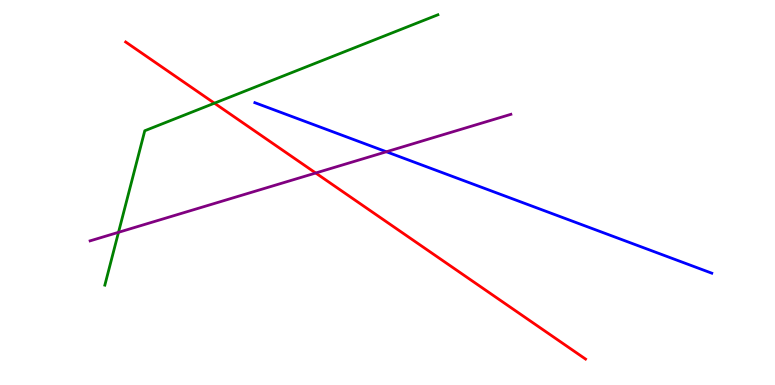[{'lines': ['blue', 'red'], 'intersections': []}, {'lines': ['green', 'red'], 'intersections': [{'x': 2.77, 'y': 7.32}]}, {'lines': ['purple', 'red'], 'intersections': [{'x': 4.07, 'y': 5.51}]}, {'lines': ['blue', 'green'], 'intersections': []}, {'lines': ['blue', 'purple'], 'intersections': [{'x': 4.99, 'y': 6.06}]}, {'lines': ['green', 'purple'], 'intersections': [{'x': 1.53, 'y': 3.97}]}]